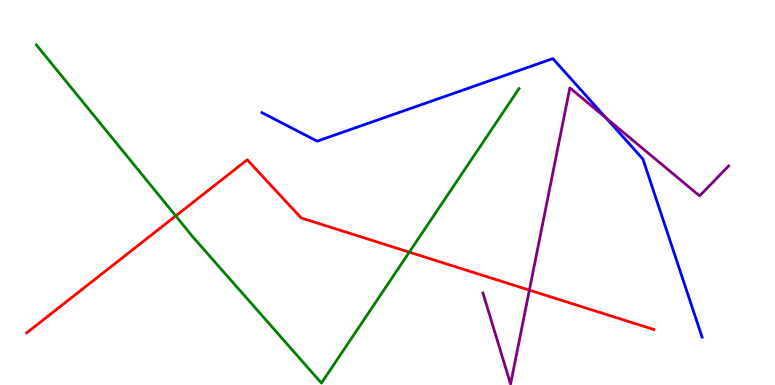[{'lines': ['blue', 'red'], 'intersections': []}, {'lines': ['green', 'red'], 'intersections': [{'x': 2.27, 'y': 4.39}, {'x': 5.28, 'y': 3.45}]}, {'lines': ['purple', 'red'], 'intersections': [{'x': 6.83, 'y': 2.46}]}, {'lines': ['blue', 'green'], 'intersections': []}, {'lines': ['blue', 'purple'], 'intersections': [{'x': 7.82, 'y': 6.93}]}, {'lines': ['green', 'purple'], 'intersections': []}]